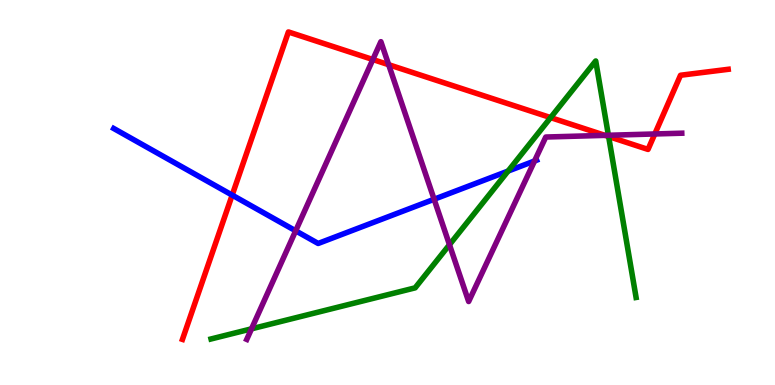[{'lines': ['blue', 'red'], 'intersections': [{'x': 3.0, 'y': 4.93}]}, {'lines': ['green', 'red'], 'intersections': [{'x': 7.1, 'y': 6.95}, {'x': 7.85, 'y': 6.45}]}, {'lines': ['purple', 'red'], 'intersections': [{'x': 4.81, 'y': 8.45}, {'x': 5.01, 'y': 8.32}, {'x': 7.81, 'y': 6.48}, {'x': 8.45, 'y': 6.52}]}, {'lines': ['blue', 'green'], 'intersections': [{'x': 6.56, 'y': 5.56}]}, {'lines': ['blue', 'purple'], 'intersections': [{'x': 3.82, 'y': 4.0}, {'x': 5.6, 'y': 4.82}, {'x': 6.9, 'y': 5.82}]}, {'lines': ['green', 'purple'], 'intersections': [{'x': 3.25, 'y': 1.46}, {'x': 5.8, 'y': 3.64}, {'x': 7.85, 'y': 6.49}]}]